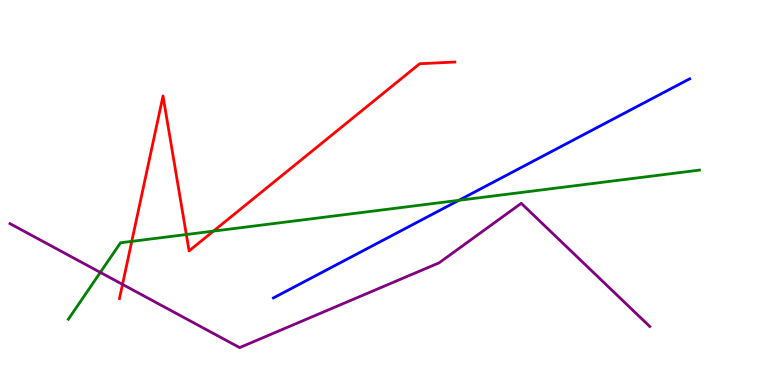[{'lines': ['blue', 'red'], 'intersections': []}, {'lines': ['green', 'red'], 'intersections': [{'x': 1.7, 'y': 3.73}, {'x': 2.4, 'y': 3.91}, {'x': 2.75, 'y': 4.0}]}, {'lines': ['purple', 'red'], 'intersections': [{'x': 1.58, 'y': 2.61}]}, {'lines': ['blue', 'green'], 'intersections': [{'x': 5.92, 'y': 4.8}]}, {'lines': ['blue', 'purple'], 'intersections': []}, {'lines': ['green', 'purple'], 'intersections': [{'x': 1.29, 'y': 2.92}]}]